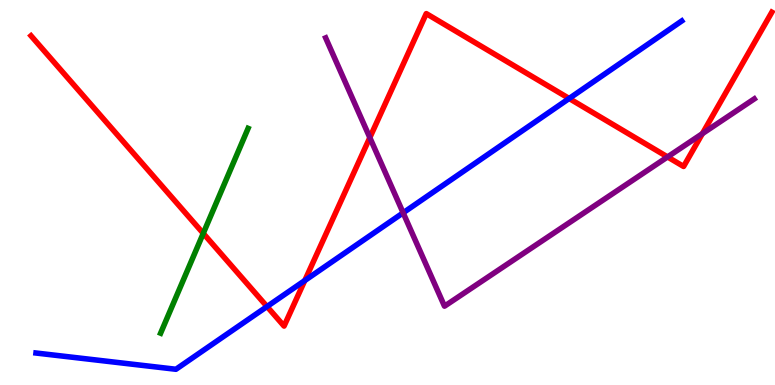[{'lines': ['blue', 'red'], 'intersections': [{'x': 3.45, 'y': 2.04}, {'x': 3.93, 'y': 2.71}, {'x': 7.34, 'y': 7.44}]}, {'lines': ['green', 'red'], 'intersections': [{'x': 2.62, 'y': 3.94}]}, {'lines': ['purple', 'red'], 'intersections': [{'x': 4.77, 'y': 6.43}, {'x': 8.61, 'y': 5.92}, {'x': 9.06, 'y': 6.53}]}, {'lines': ['blue', 'green'], 'intersections': []}, {'lines': ['blue', 'purple'], 'intersections': [{'x': 5.2, 'y': 4.47}]}, {'lines': ['green', 'purple'], 'intersections': []}]